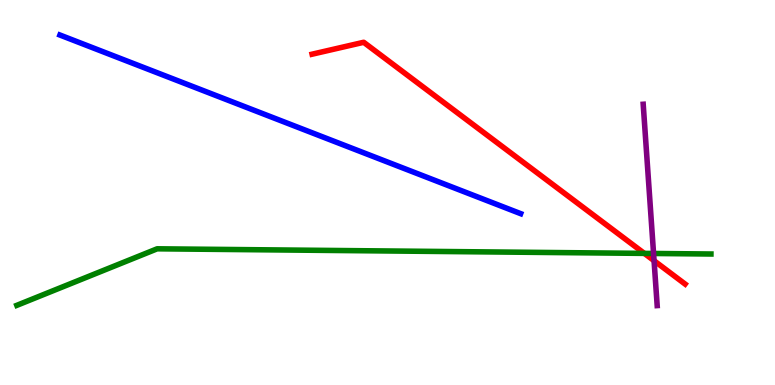[{'lines': ['blue', 'red'], 'intersections': []}, {'lines': ['green', 'red'], 'intersections': [{'x': 8.31, 'y': 3.42}]}, {'lines': ['purple', 'red'], 'intersections': [{'x': 8.44, 'y': 3.23}]}, {'lines': ['blue', 'green'], 'intersections': []}, {'lines': ['blue', 'purple'], 'intersections': []}, {'lines': ['green', 'purple'], 'intersections': [{'x': 8.43, 'y': 3.42}]}]